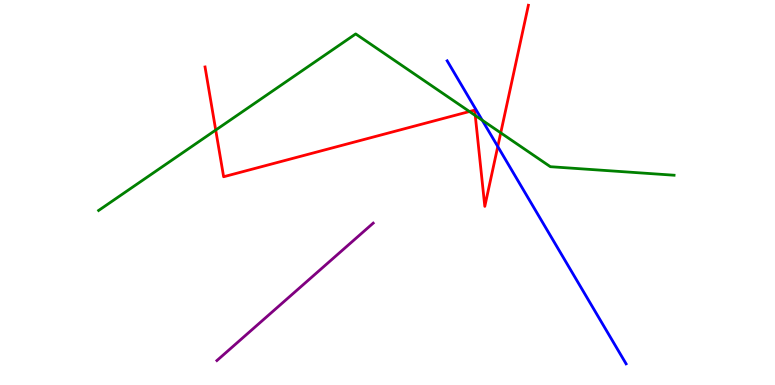[{'lines': ['blue', 'red'], 'intersections': [{'x': 6.42, 'y': 6.19}]}, {'lines': ['green', 'red'], 'intersections': [{'x': 2.78, 'y': 6.62}, {'x': 6.06, 'y': 7.1}, {'x': 6.13, 'y': 7.0}, {'x': 6.46, 'y': 6.55}]}, {'lines': ['purple', 'red'], 'intersections': []}, {'lines': ['blue', 'green'], 'intersections': [{'x': 6.22, 'y': 6.88}]}, {'lines': ['blue', 'purple'], 'intersections': []}, {'lines': ['green', 'purple'], 'intersections': []}]